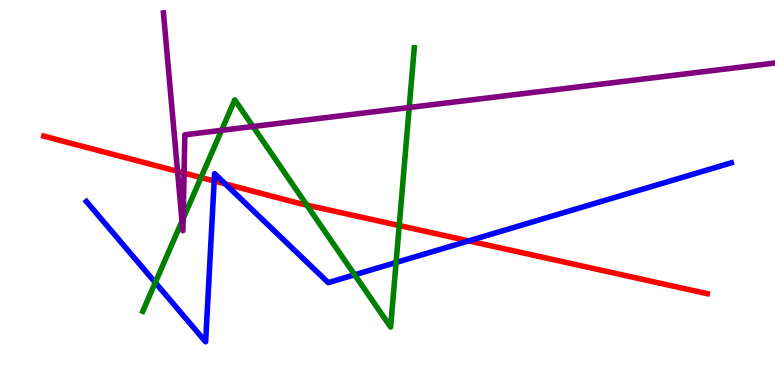[{'lines': ['blue', 'red'], 'intersections': [{'x': 2.76, 'y': 5.3}, {'x': 2.91, 'y': 5.22}, {'x': 6.05, 'y': 3.74}]}, {'lines': ['green', 'red'], 'intersections': [{'x': 2.59, 'y': 5.39}, {'x': 3.96, 'y': 4.67}, {'x': 5.15, 'y': 4.14}]}, {'lines': ['purple', 'red'], 'intersections': [{'x': 2.29, 'y': 5.55}, {'x': 2.37, 'y': 5.5}]}, {'lines': ['blue', 'green'], 'intersections': [{'x': 2.0, 'y': 2.66}, {'x': 4.58, 'y': 2.86}, {'x': 5.11, 'y': 3.18}]}, {'lines': ['blue', 'purple'], 'intersections': []}, {'lines': ['green', 'purple'], 'intersections': [{'x': 2.35, 'y': 4.26}, {'x': 2.36, 'y': 4.32}, {'x': 2.86, 'y': 6.61}, {'x': 3.26, 'y': 6.71}, {'x': 5.28, 'y': 7.21}]}]